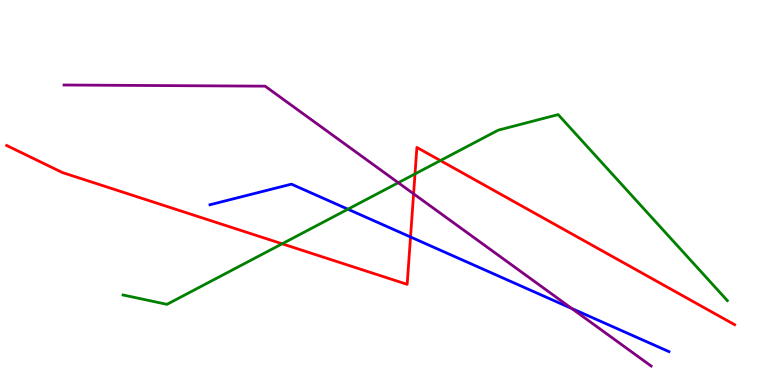[{'lines': ['blue', 'red'], 'intersections': [{'x': 5.3, 'y': 3.84}]}, {'lines': ['green', 'red'], 'intersections': [{'x': 3.64, 'y': 3.67}, {'x': 5.35, 'y': 5.48}, {'x': 5.68, 'y': 5.83}]}, {'lines': ['purple', 'red'], 'intersections': [{'x': 5.34, 'y': 4.97}]}, {'lines': ['blue', 'green'], 'intersections': [{'x': 4.49, 'y': 4.57}]}, {'lines': ['blue', 'purple'], 'intersections': [{'x': 7.38, 'y': 1.99}]}, {'lines': ['green', 'purple'], 'intersections': [{'x': 5.14, 'y': 5.25}]}]